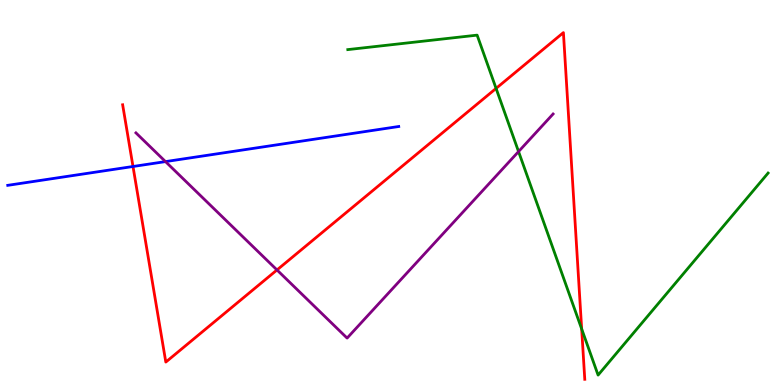[{'lines': ['blue', 'red'], 'intersections': [{'x': 1.72, 'y': 5.68}]}, {'lines': ['green', 'red'], 'intersections': [{'x': 6.4, 'y': 7.7}, {'x': 7.51, 'y': 1.46}]}, {'lines': ['purple', 'red'], 'intersections': [{'x': 3.57, 'y': 2.99}]}, {'lines': ['blue', 'green'], 'intersections': []}, {'lines': ['blue', 'purple'], 'intersections': [{'x': 2.14, 'y': 5.8}]}, {'lines': ['green', 'purple'], 'intersections': [{'x': 6.69, 'y': 6.06}]}]